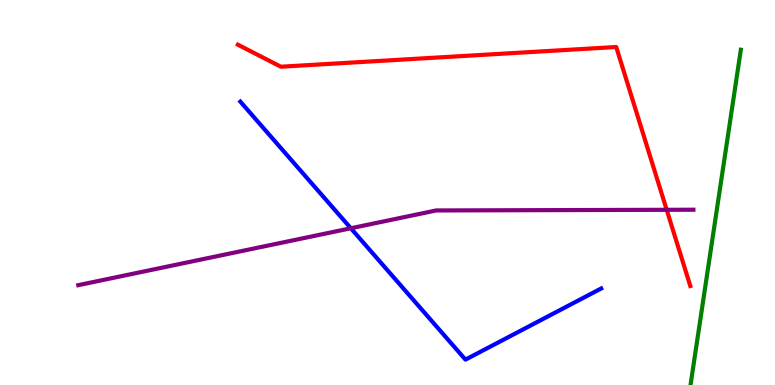[{'lines': ['blue', 'red'], 'intersections': []}, {'lines': ['green', 'red'], 'intersections': []}, {'lines': ['purple', 'red'], 'intersections': [{'x': 8.6, 'y': 4.55}]}, {'lines': ['blue', 'green'], 'intersections': []}, {'lines': ['blue', 'purple'], 'intersections': [{'x': 4.53, 'y': 4.07}]}, {'lines': ['green', 'purple'], 'intersections': []}]